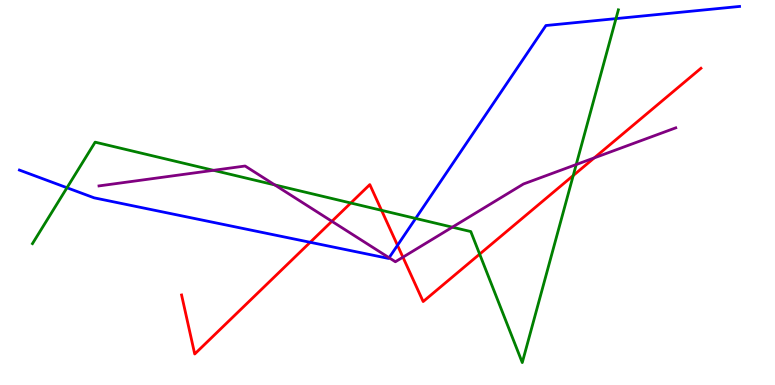[{'lines': ['blue', 'red'], 'intersections': [{'x': 4.0, 'y': 3.71}, {'x': 5.13, 'y': 3.63}]}, {'lines': ['green', 'red'], 'intersections': [{'x': 4.53, 'y': 4.73}, {'x': 4.92, 'y': 4.54}, {'x': 6.19, 'y': 3.4}, {'x': 7.4, 'y': 5.44}]}, {'lines': ['purple', 'red'], 'intersections': [{'x': 4.28, 'y': 4.25}, {'x': 5.2, 'y': 3.32}, {'x': 7.67, 'y': 5.9}]}, {'lines': ['blue', 'green'], 'intersections': [{'x': 0.864, 'y': 5.12}, {'x': 5.36, 'y': 4.33}, {'x': 7.95, 'y': 9.52}]}, {'lines': ['blue', 'purple'], 'intersections': [{'x': 5.02, 'y': 3.31}]}, {'lines': ['green', 'purple'], 'intersections': [{'x': 2.75, 'y': 5.58}, {'x': 3.55, 'y': 5.2}, {'x': 5.84, 'y': 4.1}, {'x': 7.44, 'y': 5.73}]}]